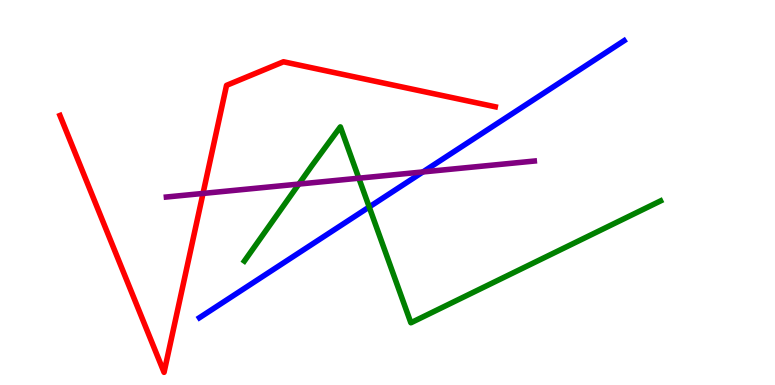[{'lines': ['blue', 'red'], 'intersections': []}, {'lines': ['green', 'red'], 'intersections': []}, {'lines': ['purple', 'red'], 'intersections': [{'x': 2.62, 'y': 4.98}]}, {'lines': ['blue', 'green'], 'intersections': [{'x': 4.76, 'y': 4.62}]}, {'lines': ['blue', 'purple'], 'intersections': [{'x': 5.46, 'y': 5.53}]}, {'lines': ['green', 'purple'], 'intersections': [{'x': 3.86, 'y': 5.22}, {'x': 4.63, 'y': 5.37}]}]